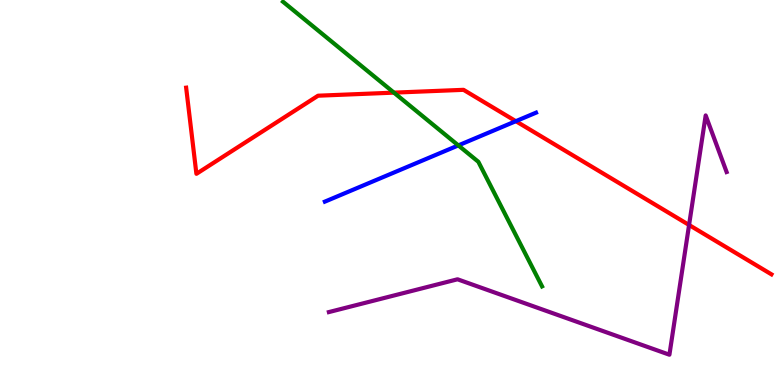[{'lines': ['blue', 'red'], 'intersections': [{'x': 6.66, 'y': 6.85}]}, {'lines': ['green', 'red'], 'intersections': [{'x': 5.08, 'y': 7.59}]}, {'lines': ['purple', 'red'], 'intersections': [{'x': 8.89, 'y': 4.16}]}, {'lines': ['blue', 'green'], 'intersections': [{'x': 5.91, 'y': 6.22}]}, {'lines': ['blue', 'purple'], 'intersections': []}, {'lines': ['green', 'purple'], 'intersections': []}]